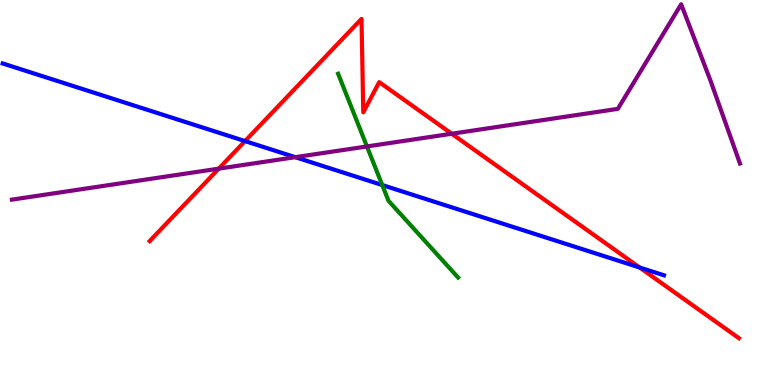[{'lines': ['blue', 'red'], 'intersections': [{'x': 3.16, 'y': 6.34}, {'x': 8.25, 'y': 3.05}]}, {'lines': ['green', 'red'], 'intersections': []}, {'lines': ['purple', 'red'], 'intersections': [{'x': 2.82, 'y': 5.62}, {'x': 5.83, 'y': 6.53}]}, {'lines': ['blue', 'green'], 'intersections': [{'x': 4.93, 'y': 5.19}]}, {'lines': ['blue', 'purple'], 'intersections': [{'x': 3.81, 'y': 5.92}]}, {'lines': ['green', 'purple'], 'intersections': [{'x': 4.73, 'y': 6.2}]}]